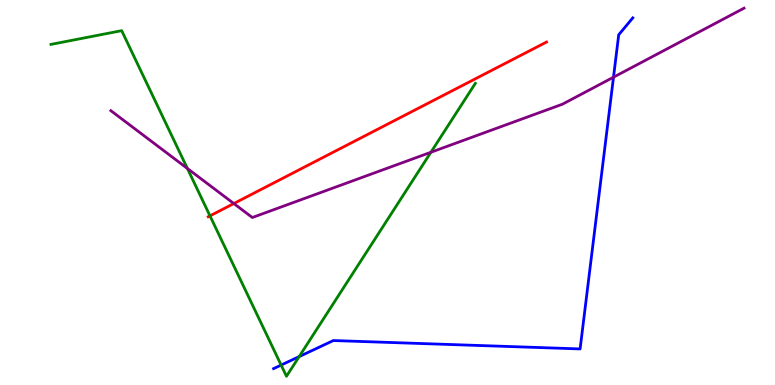[{'lines': ['blue', 'red'], 'intersections': []}, {'lines': ['green', 'red'], 'intersections': [{'x': 2.71, 'y': 4.39}]}, {'lines': ['purple', 'red'], 'intersections': [{'x': 3.02, 'y': 4.71}]}, {'lines': ['blue', 'green'], 'intersections': [{'x': 3.63, 'y': 0.518}, {'x': 3.86, 'y': 0.738}]}, {'lines': ['blue', 'purple'], 'intersections': [{'x': 7.92, 'y': 7.99}]}, {'lines': ['green', 'purple'], 'intersections': [{'x': 2.42, 'y': 5.62}, {'x': 5.56, 'y': 6.05}]}]